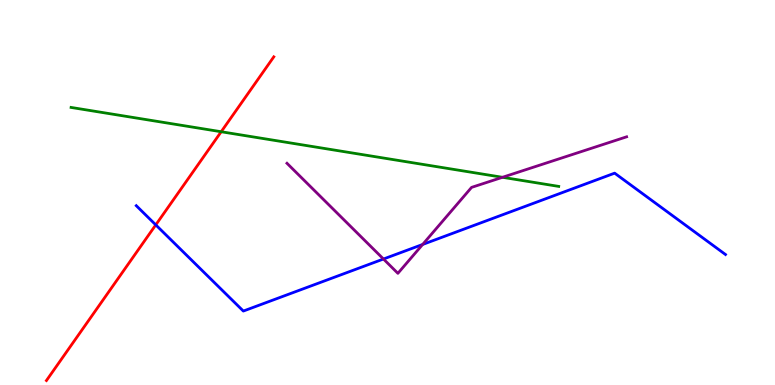[{'lines': ['blue', 'red'], 'intersections': [{'x': 2.01, 'y': 4.16}]}, {'lines': ['green', 'red'], 'intersections': [{'x': 2.85, 'y': 6.58}]}, {'lines': ['purple', 'red'], 'intersections': []}, {'lines': ['blue', 'green'], 'intersections': []}, {'lines': ['blue', 'purple'], 'intersections': [{'x': 4.95, 'y': 3.27}, {'x': 5.45, 'y': 3.65}]}, {'lines': ['green', 'purple'], 'intersections': [{'x': 6.48, 'y': 5.39}]}]